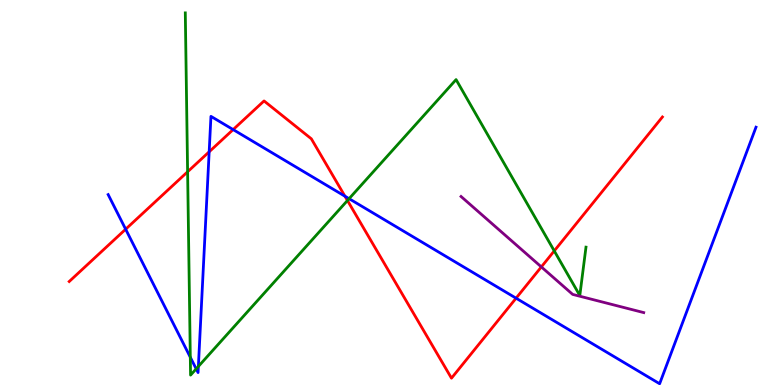[{'lines': ['blue', 'red'], 'intersections': [{'x': 1.62, 'y': 4.05}, {'x': 2.7, 'y': 6.06}, {'x': 3.01, 'y': 6.63}, {'x': 4.45, 'y': 4.9}, {'x': 6.66, 'y': 2.25}]}, {'lines': ['green', 'red'], 'intersections': [{'x': 2.42, 'y': 5.54}, {'x': 4.48, 'y': 4.79}, {'x': 7.15, 'y': 3.48}]}, {'lines': ['purple', 'red'], 'intersections': [{'x': 6.98, 'y': 3.07}]}, {'lines': ['blue', 'green'], 'intersections': [{'x': 2.46, 'y': 0.721}, {'x': 2.53, 'y': 0.419}, {'x': 2.56, 'y': 0.482}, {'x': 4.5, 'y': 4.84}]}, {'lines': ['blue', 'purple'], 'intersections': []}, {'lines': ['green', 'purple'], 'intersections': []}]